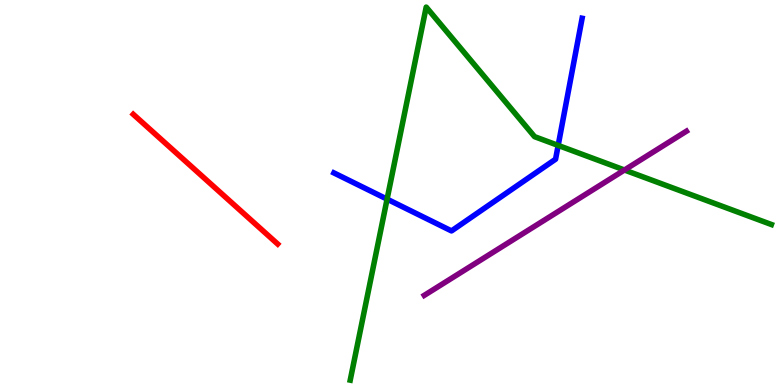[{'lines': ['blue', 'red'], 'intersections': []}, {'lines': ['green', 'red'], 'intersections': []}, {'lines': ['purple', 'red'], 'intersections': []}, {'lines': ['blue', 'green'], 'intersections': [{'x': 4.99, 'y': 4.83}, {'x': 7.2, 'y': 6.22}]}, {'lines': ['blue', 'purple'], 'intersections': []}, {'lines': ['green', 'purple'], 'intersections': [{'x': 8.06, 'y': 5.58}]}]